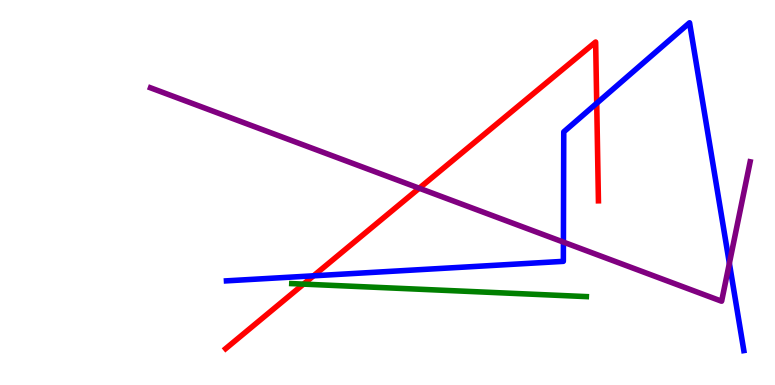[{'lines': ['blue', 'red'], 'intersections': [{'x': 4.05, 'y': 2.84}, {'x': 7.7, 'y': 7.32}]}, {'lines': ['green', 'red'], 'intersections': [{'x': 3.92, 'y': 2.62}]}, {'lines': ['purple', 'red'], 'intersections': [{'x': 5.41, 'y': 5.11}]}, {'lines': ['blue', 'green'], 'intersections': []}, {'lines': ['blue', 'purple'], 'intersections': [{'x': 7.27, 'y': 3.71}, {'x': 9.41, 'y': 3.16}]}, {'lines': ['green', 'purple'], 'intersections': []}]